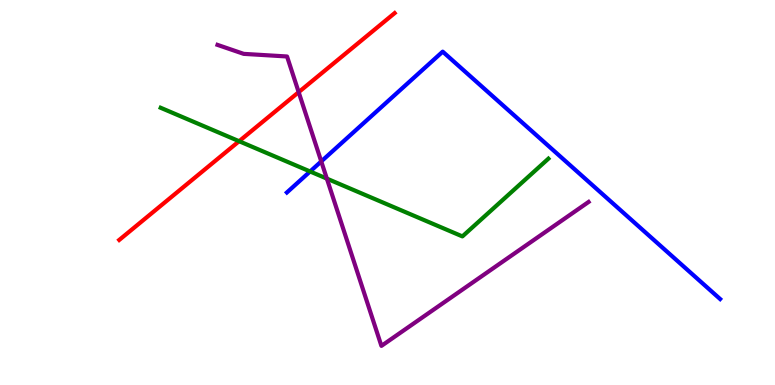[{'lines': ['blue', 'red'], 'intersections': []}, {'lines': ['green', 'red'], 'intersections': [{'x': 3.09, 'y': 6.33}]}, {'lines': ['purple', 'red'], 'intersections': [{'x': 3.85, 'y': 7.61}]}, {'lines': ['blue', 'green'], 'intersections': [{'x': 4.0, 'y': 5.55}]}, {'lines': ['blue', 'purple'], 'intersections': [{'x': 4.15, 'y': 5.81}]}, {'lines': ['green', 'purple'], 'intersections': [{'x': 4.22, 'y': 5.36}]}]